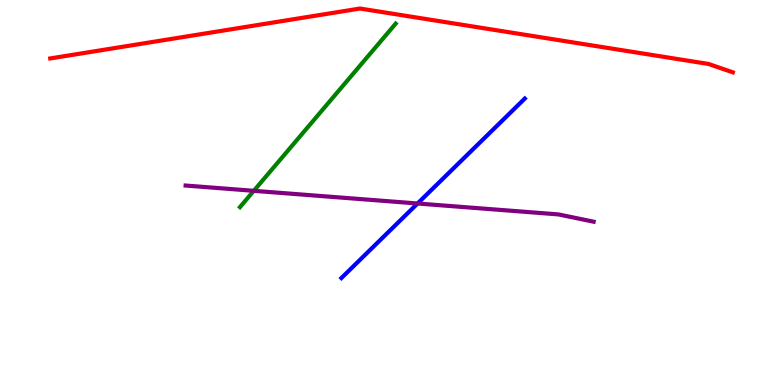[{'lines': ['blue', 'red'], 'intersections': []}, {'lines': ['green', 'red'], 'intersections': []}, {'lines': ['purple', 'red'], 'intersections': []}, {'lines': ['blue', 'green'], 'intersections': []}, {'lines': ['blue', 'purple'], 'intersections': [{'x': 5.39, 'y': 4.71}]}, {'lines': ['green', 'purple'], 'intersections': [{'x': 3.27, 'y': 5.04}]}]